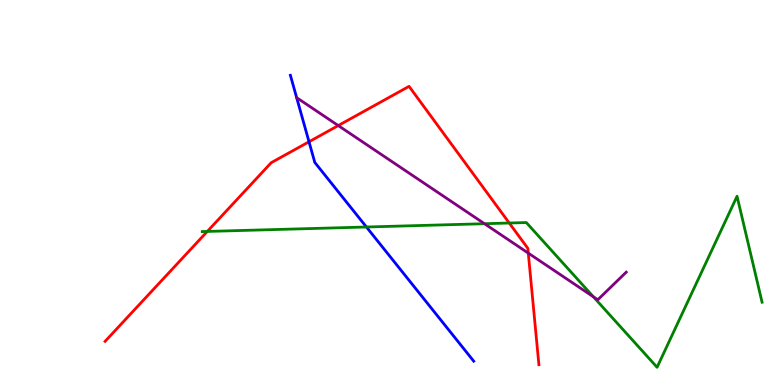[{'lines': ['blue', 'red'], 'intersections': [{'x': 3.99, 'y': 6.32}]}, {'lines': ['green', 'red'], 'intersections': [{'x': 2.67, 'y': 3.99}, {'x': 6.57, 'y': 4.21}]}, {'lines': ['purple', 'red'], 'intersections': [{'x': 4.36, 'y': 6.74}, {'x': 6.82, 'y': 3.43}]}, {'lines': ['blue', 'green'], 'intersections': [{'x': 4.73, 'y': 4.1}]}, {'lines': ['blue', 'purple'], 'intersections': []}, {'lines': ['green', 'purple'], 'intersections': [{'x': 6.25, 'y': 4.19}, {'x': 7.66, 'y': 2.29}]}]